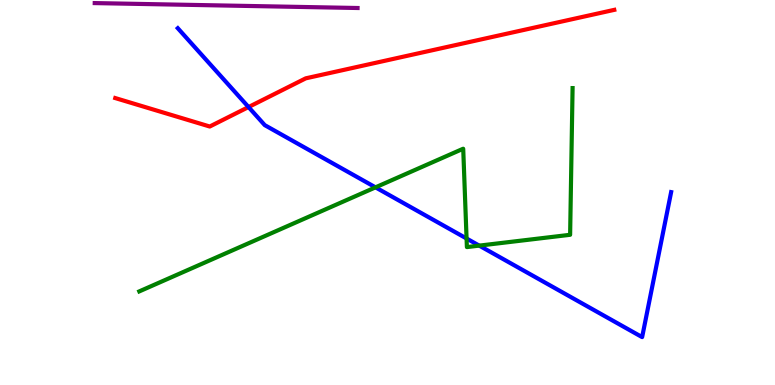[{'lines': ['blue', 'red'], 'intersections': [{'x': 3.21, 'y': 7.22}]}, {'lines': ['green', 'red'], 'intersections': []}, {'lines': ['purple', 'red'], 'intersections': []}, {'lines': ['blue', 'green'], 'intersections': [{'x': 4.85, 'y': 5.13}, {'x': 6.02, 'y': 3.81}, {'x': 6.18, 'y': 3.62}]}, {'lines': ['blue', 'purple'], 'intersections': []}, {'lines': ['green', 'purple'], 'intersections': []}]